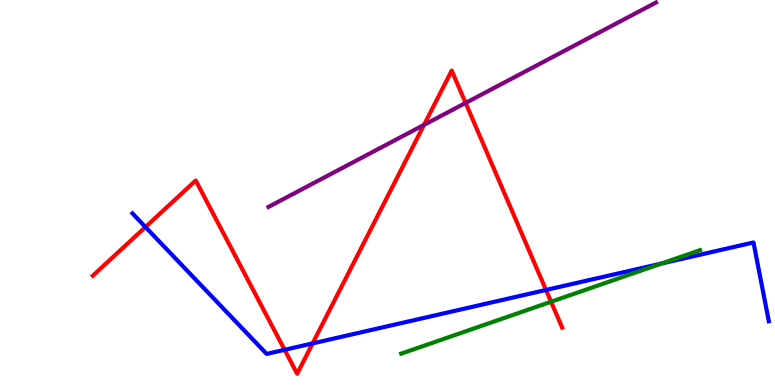[{'lines': ['blue', 'red'], 'intersections': [{'x': 1.88, 'y': 4.1}, {'x': 3.67, 'y': 0.914}, {'x': 4.03, 'y': 1.08}, {'x': 7.05, 'y': 2.47}]}, {'lines': ['green', 'red'], 'intersections': [{'x': 7.11, 'y': 2.16}]}, {'lines': ['purple', 'red'], 'intersections': [{'x': 5.47, 'y': 6.76}, {'x': 6.01, 'y': 7.33}]}, {'lines': ['blue', 'green'], 'intersections': [{'x': 8.54, 'y': 3.16}]}, {'lines': ['blue', 'purple'], 'intersections': []}, {'lines': ['green', 'purple'], 'intersections': []}]